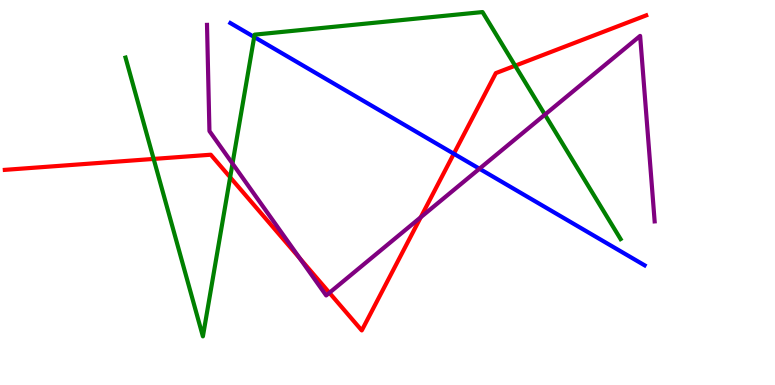[{'lines': ['blue', 'red'], 'intersections': [{'x': 5.86, 'y': 6.01}]}, {'lines': ['green', 'red'], 'intersections': [{'x': 1.98, 'y': 5.87}, {'x': 2.97, 'y': 5.4}, {'x': 6.65, 'y': 8.29}]}, {'lines': ['purple', 'red'], 'intersections': [{'x': 3.87, 'y': 3.29}, {'x': 4.25, 'y': 2.4}, {'x': 5.43, 'y': 4.36}]}, {'lines': ['blue', 'green'], 'intersections': [{'x': 3.28, 'y': 9.04}]}, {'lines': ['blue', 'purple'], 'intersections': [{'x': 6.19, 'y': 5.62}]}, {'lines': ['green', 'purple'], 'intersections': [{'x': 3.0, 'y': 5.75}, {'x': 7.03, 'y': 7.02}]}]